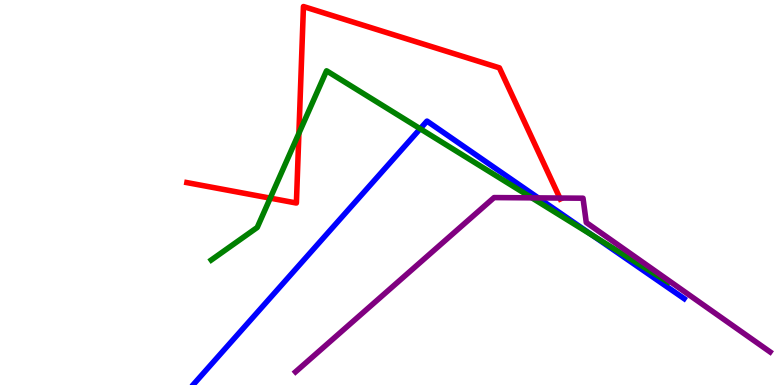[{'lines': ['blue', 'red'], 'intersections': []}, {'lines': ['green', 'red'], 'intersections': [{'x': 3.49, 'y': 4.85}, {'x': 3.86, 'y': 6.54}]}, {'lines': ['purple', 'red'], 'intersections': [{'x': 7.22, 'y': 4.86}]}, {'lines': ['blue', 'green'], 'intersections': [{'x': 5.42, 'y': 6.66}, {'x': 7.65, 'y': 3.88}]}, {'lines': ['blue', 'purple'], 'intersections': [{'x': 6.94, 'y': 4.86}]}, {'lines': ['green', 'purple'], 'intersections': [{'x': 6.86, 'y': 4.86}]}]